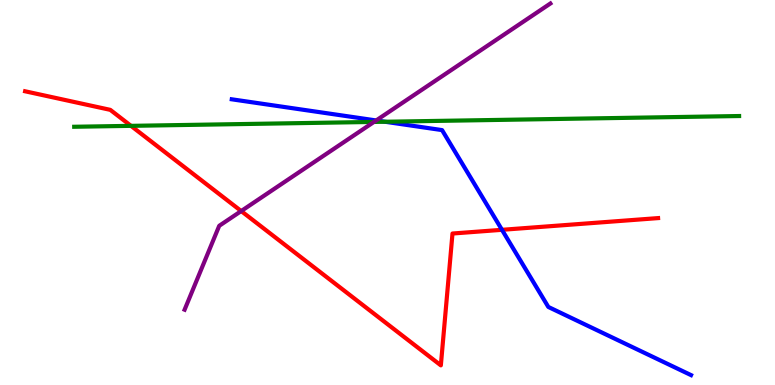[{'lines': ['blue', 'red'], 'intersections': [{'x': 6.48, 'y': 4.03}]}, {'lines': ['green', 'red'], 'intersections': [{'x': 1.69, 'y': 6.73}]}, {'lines': ['purple', 'red'], 'intersections': [{'x': 3.11, 'y': 4.52}]}, {'lines': ['blue', 'green'], 'intersections': [{'x': 4.97, 'y': 6.84}]}, {'lines': ['blue', 'purple'], 'intersections': [{'x': 4.85, 'y': 6.87}]}, {'lines': ['green', 'purple'], 'intersections': [{'x': 4.83, 'y': 6.83}]}]